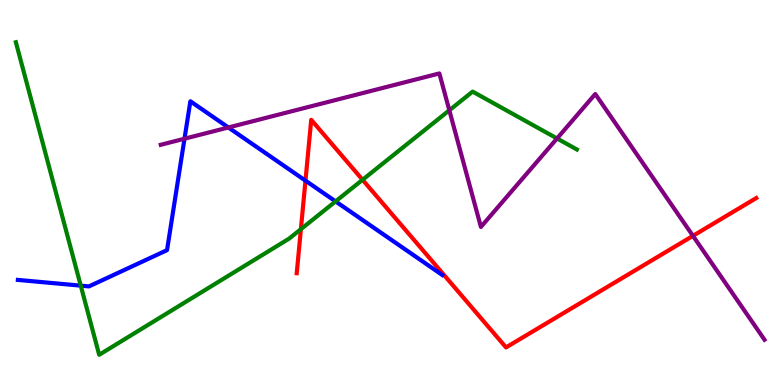[{'lines': ['blue', 'red'], 'intersections': [{'x': 3.94, 'y': 5.31}]}, {'lines': ['green', 'red'], 'intersections': [{'x': 3.88, 'y': 4.05}, {'x': 4.68, 'y': 5.33}]}, {'lines': ['purple', 'red'], 'intersections': [{'x': 8.94, 'y': 3.87}]}, {'lines': ['blue', 'green'], 'intersections': [{'x': 1.04, 'y': 2.58}, {'x': 4.33, 'y': 4.77}]}, {'lines': ['blue', 'purple'], 'intersections': [{'x': 2.38, 'y': 6.4}, {'x': 2.95, 'y': 6.69}]}, {'lines': ['green', 'purple'], 'intersections': [{'x': 5.8, 'y': 7.14}, {'x': 7.19, 'y': 6.4}]}]